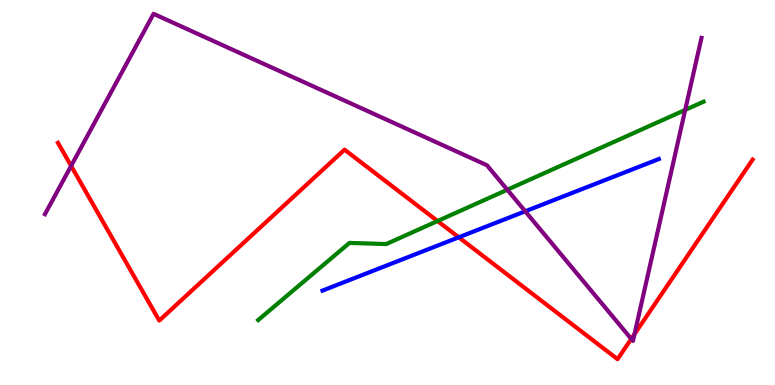[{'lines': ['blue', 'red'], 'intersections': [{'x': 5.92, 'y': 3.84}]}, {'lines': ['green', 'red'], 'intersections': [{'x': 5.65, 'y': 4.26}]}, {'lines': ['purple', 'red'], 'intersections': [{'x': 0.918, 'y': 5.69}, {'x': 8.15, 'y': 1.2}, {'x': 8.19, 'y': 1.32}]}, {'lines': ['blue', 'green'], 'intersections': []}, {'lines': ['blue', 'purple'], 'intersections': [{'x': 6.78, 'y': 4.51}]}, {'lines': ['green', 'purple'], 'intersections': [{'x': 6.55, 'y': 5.07}, {'x': 8.84, 'y': 7.14}]}]